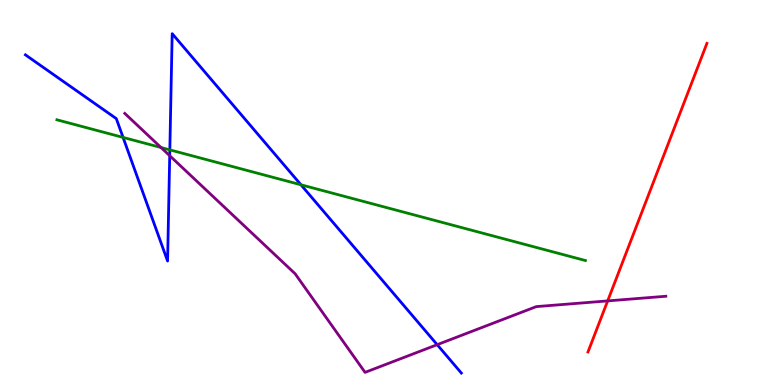[{'lines': ['blue', 'red'], 'intersections': []}, {'lines': ['green', 'red'], 'intersections': []}, {'lines': ['purple', 'red'], 'intersections': [{'x': 7.84, 'y': 2.18}]}, {'lines': ['blue', 'green'], 'intersections': [{'x': 1.59, 'y': 6.43}, {'x': 2.19, 'y': 6.11}, {'x': 3.88, 'y': 5.2}]}, {'lines': ['blue', 'purple'], 'intersections': [{'x': 2.19, 'y': 5.96}, {'x': 5.64, 'y': 1.05}]}, {'lines': ['green', 'purple'], 'intersections': [{'x': 2.08, 'y': 6.17}]}]